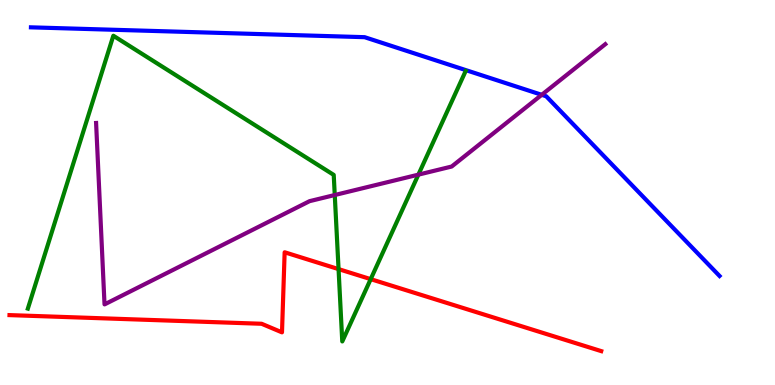[{'lines': ['blue', 'red'], 'intersections': []}, {'lines': ['green', 'red'], 'intersections': [{'x': 4.37, 'y': 3.01}, {'x': 4.78, 'y': 2.75}]}, {'lines': ['purple', 'red'], 'intersections': []}, {'lines': ['blue', 'green'], 'intersections': []}, {'lines': ['blue', 'purple'], 'intersections': [{'x': 6.99, 'y': 7.54}]}, {'lines': ['green', 'purple'], 'intersections': [{'x': 4.32, 'y': 4.93}, {'x': 5.4, 'y': 5.46}]}]